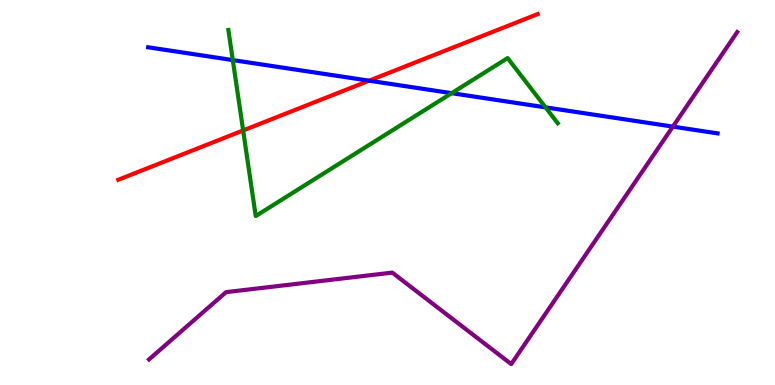[{'lines': ['blue', 'red'], 'intersections': [{'x': 4.76, 'y': 7.9}]}, {'lines': ['green', 'red'], 'intersections': [{'x': 3.14, 'y': 6.61}]}, {'lines': ['purple', 'red'], 'intersections': []}, {'lines': ['blue', 'green'], 'intersections': [{'x': 3.0, 'y': 8.44}, {'x': 5.83, 'y': 7.58}, {'x': 7.04, 'y': 7.21}]}, {'lines': ['blue', 'purple'], 'intersections': [{'x': 8.68, 'y': 6.71}]}, {'lines': ['green', 'purple'], 'intersections': []}]